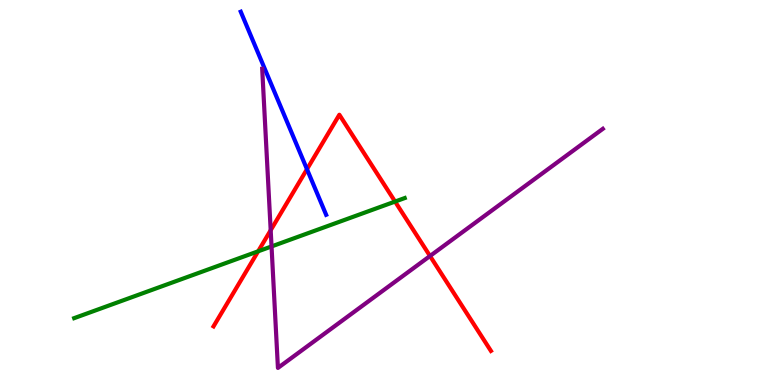[{'lines': ['blue', 'red'], 'intersections': [{'x': 3.96, 'y': 5.61}]}, {'lines': ['green', 'red'], 'intersections': [{'x': 3.33, 'y': 3.47}, {'x': 5.1, 'y': 4.76}]}, {'lines': ['purple', 'red'], 'intersections': [{'x': 3.49, 'y': 4.02}, {'x': 5.55, 'y': 3.35}]}, {'lines': ['blue', 'green'], 'intersections': []}, {'lines': ['blue', 'purple'], 'intersections': []}, {'lines': ['green', 'purple'], 'intersections': [{'x': 3.5, 'y': 3.6}]}]